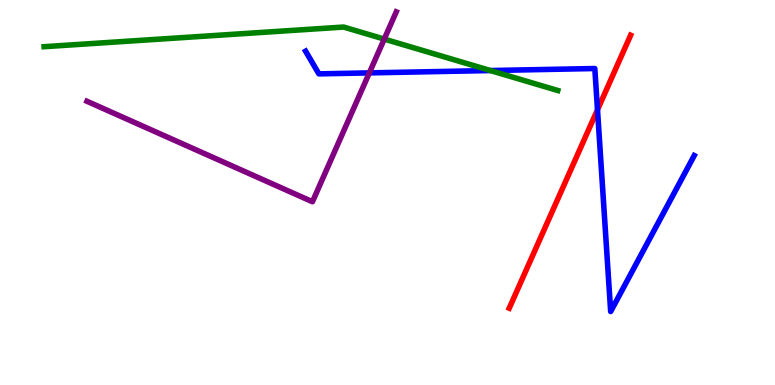[{'lines': ['blue', 'red'], 'intersections': [{'x': 7.71, 'y': 7.15}]}, {'lines': ['green', 'red'], 'intersections': []}, {'lines': ['purple', 'red'], 'intersections': []}, {'lines': ['blue', 'green'], 'intersections': [{'x': 6.33, 'y': 8.17}]}, {'lines': ['blue', 'purple'], 'intersections': [{'x': 4.77, 'y': 8.11}]}, {'lines': ['green', 'purple'], 'intersections': [{'x': 4.96, 'y': 8.98}]}]